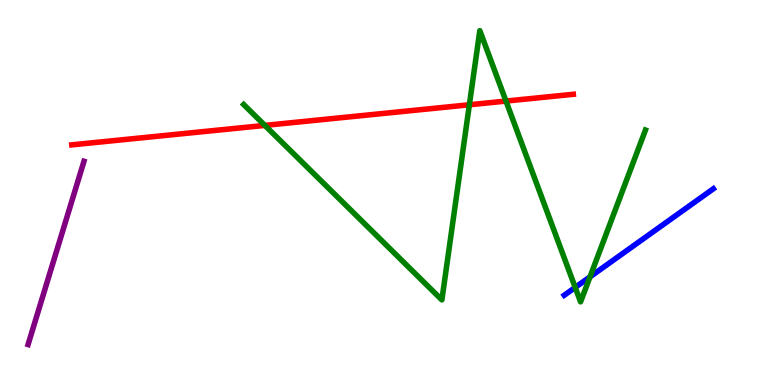[{'lines': ['blue', 'red'], 'intersections': []}, {'lines': ['green', 'red'], 'intersections': [{'x': 3.42, 'y': 6.74}, {'x': 6.06, 'y': 7.28}, {'x': 6.53, 'y': 7.37}]}, {'lines': ['purple', 'red'], 'intersections': []}, {'lines': ['blue', 'green'], 'intersections': [{'x': 7.42, 'y': 2.53}, {'x': 7.61, 'y': 2.81}]}, {'lines': ['blue', 'purple'], 'intersections': []}, {'lines': ['green', 'purple'], 'intersections': []}]